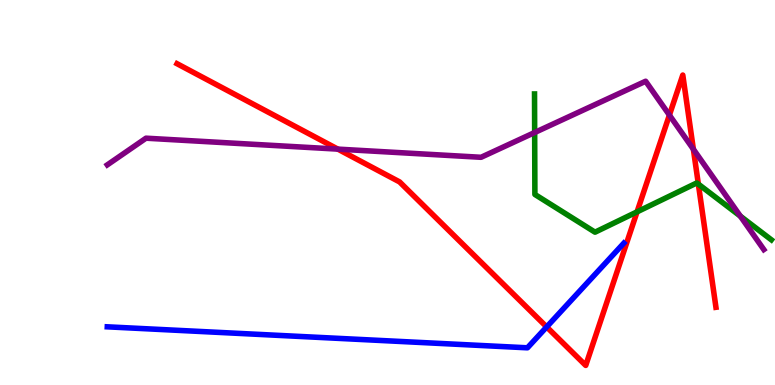[{'lines': ['blue', 'red'], 'intersections': [{'x': 7.05, 'y': 1.51}]}, {'lines': ['green', 'red'], 'intersections': [{'x': 8.22, 'y': 4.5}, {'x': 9.01, 'y': 5.22}]}, {'lines': ['purple', 'red'], 'intersections': [{'x': 4.36, 'y': 6.13}, {'x': 8.64, 'y': 7.01}, {'x': 8.95, 'y': 6.12}]}, {'lines': ['blue', 'green'], 'intersections': []}, {'lines': ['blue', 'purple'], 'intersections': []}, {'lines': ['green', 'purple'], 'intersections': [{'x': 6.9, 'y': 6.56}, {'x': 9.55, 'y': 4.39}]}]